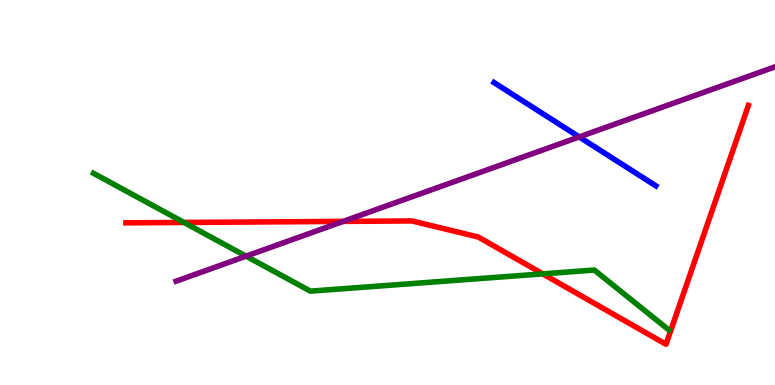[{'lines': ['blue', 'red'], 'intersections': []}, {'lines': ['green', 'red'], 'intersections': [{'x': 2.37, 'y': 4.22}, {'x': 7.0, 'y': 2.89}]}, {'lines': ['purple', 'red'], 'intersections': [{'x': 4.43, 'y': 4.25}]}, {'lines': ['blue', 'green'], 'intersections': []}, {'lines': ['blue', 'purple'], 'intersections': [{'x': 7.47, 'y': 6.44}]}, {'lines': ['green', 'purple'], 'intersections': [{'x': 3.17, 'y': 3.35}]}]